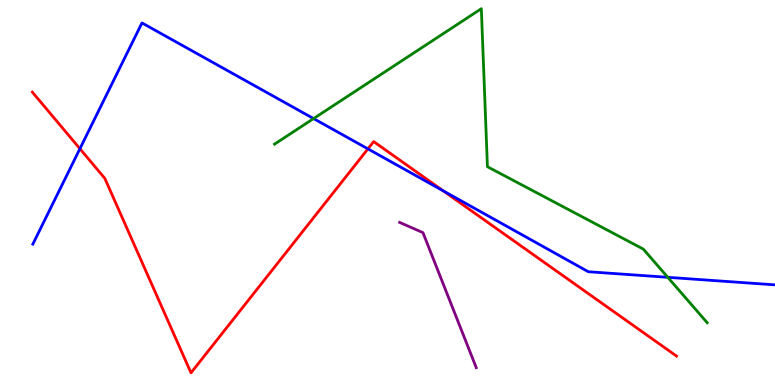[{'lines': ['blue', 'red'], 'intersections': [{'x': 1.03, 'y': 6.14}, {'x': 4.75, 'y': 6.13}, {'x': 5.72, 'y': 5.04}]}, {'lines': ['green', 'red'], 'intersections': []}, {'lines': ['purple', 'red'], 'intersections': []}, {'lines': ['blue', 'green'], 'intersections': [{'x': 4.05, 'y': 6.92}, {'x': 8.62, 'y': 2.8}]}, {'lines': ['blue', 'purple'], 'intersections': []}, {'lines': ['green', 'purple'], 'intersections': []}]